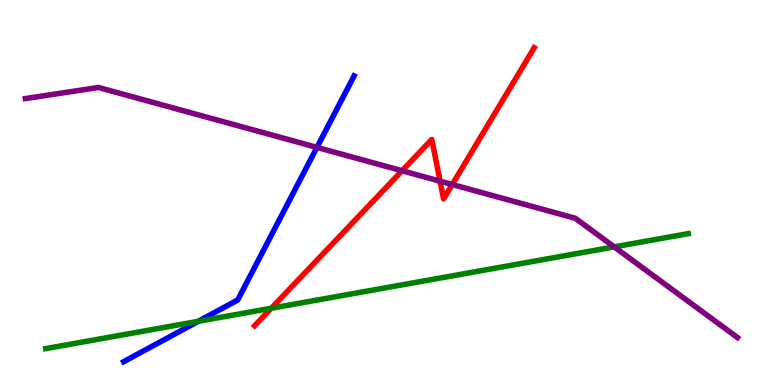[{'lines': ['blue', 'red'], 'intersections': []}, {'lines': ['green', 'red'], 'intersections': [{'x': 3.5, 'y': 1.99}]}, {'lines': ['purple', 'red'], 'intersections': [{'x': 5.19, 'y': 5.57}, {'x': 5.68, 'y': 5.29}, {'x': 5.84, 'y': 5.21}]}, {'lines': ['blue', 'green'], 'intersections': [{'x': 2.56, 'y': 1.65}]}, {'lines': ['blue', 'purple'], 'intersections': [{'x': 4.09, 'y': 6.17}]}, {'lines': ['green', 'purple'], 'intersections': [{'x': 7.93, 'y': 3.59}]}]